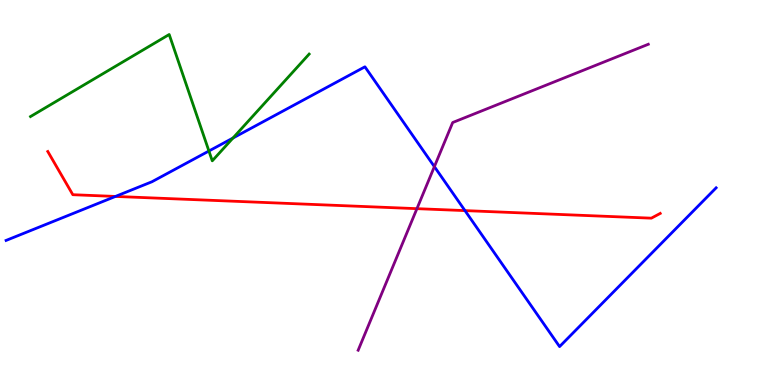[{'lines': ['blue', 'red'], 'intersections': [{'x': 1.49, 'y': 4.9}, {'x': 6.0, 'y': 4.53}]}, {'lines': ['green', 'red'], 'intersections': []}, {'lines': ['purple', 'red'], 'intersections': [{'x': 5.38, 'y': 4.58}]}, {'lines': ['blue', 'green'], 'intersections': [{'x': 2.7, 'y': 6.08}, {'x': 3.01, 'y': 6.41}]}, {'lines': ['blue', 'purple'], 'intersections': [{'x': 5.6, 'y': 5.67}]}, {'lines': ['green', 'purple'], 'intersections': []}]